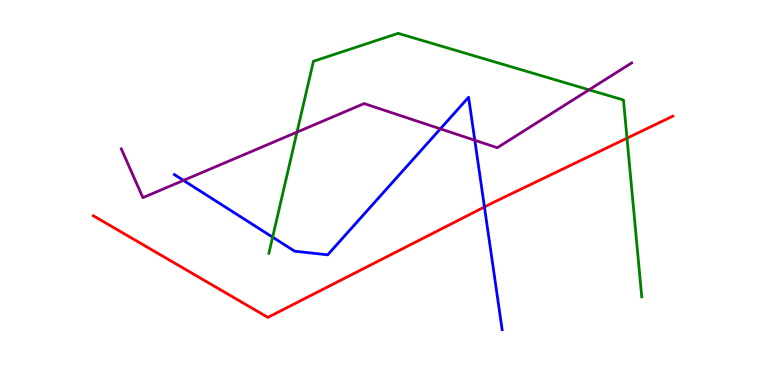[{'lines': ['blue', 'red'], 'intersections': [{'x': 6.25, 'y': 4.62}]}, {'lines': ['green', 'red'], 'intersections': [{'x': 8.09, 'y': 6.41}]}, {'lines': ['purple', 'red'], 'intersections': []}, {'lines': ['blue', 'green'], 'intersections': [{'x': 3.52, 'y': 3.84}]}, {'lines': ['blue', 'purple'], 'intersections': [{'x': 2.37, 'y': 5.31}, {'x': 5.68, 'y': 6.65}, {'x': 6.13, 'y': 6.36}]}, {'lines': ['green', 'purple'], 'intersections': [{'x': 3.83, 'y': 6.57}, {'x': 7.6, 'y': 7.67}]}]